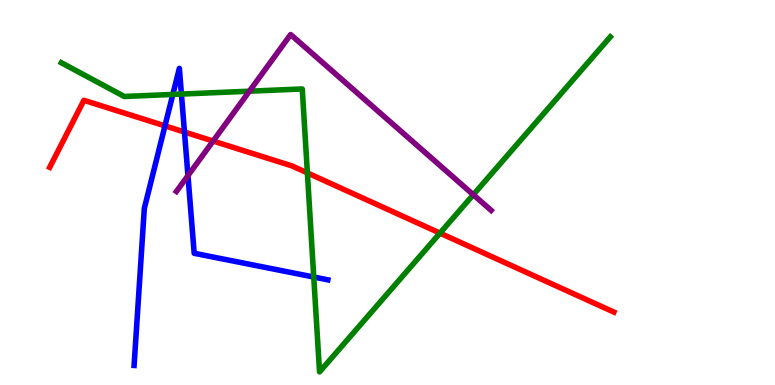[{'lines': ['blue', 'red'], 'intersections': [{'x': 2.13, 'y': 6.73}, {'x': 2.38, 'y': 6.57}]}, {'lines': ['green', 'red'], 'intersections': [{'x': 3.97, 'y': 5.51}, {'x': 5.68, 'y': 3.95}]}, {'lines': ['purple', 'red'], 'intersections': [{'x': 2.75, 'y': 6.34}]}, {'lines': ['blue', 'green'], 'intersections': [{'x': 2.23, 'y': 7.55}, {'x': 2.34, 'y': 7.56}, {'x': 4.05, 'y': 2.8}]}, {'lines': ['blue', 'purple'], 'intersections': [{'x': 2.43, 'y': 5.44}]}, {'lines': ['green', 'purple'], 'intersections': [{'x': 3.22, 'y': 7.63}, {'x': 6.11, 'y': 4.94}]}]